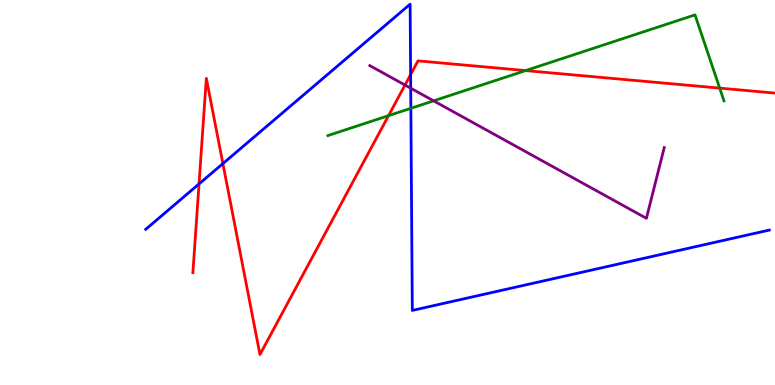[{'lines': ['blue', 'red'], 'intersections': [{'x': 2.57, 'y': 5.22}, {'x': 2.88, 'y': 5.75}, {'x': 5.3, 'y': 8.06}]}, {'lines': ['green', 'red'], 'intersections': [{'x': 5.01, 'y': 7.0}, {'x': 6.78, 'y': 8.17}, {'x': 9.29, 'y': 7.71}]}, {'lines': ['purple', 'red'], 'intersections': [{'x': 5.23, 'y': 7.79}]}, {'lines': ['blue', 'green'], 'intersections': [{'x': 5.3, 'y': 7.19}]}, {'lines': ['blue', 'purple'], 'intersections': [{'x': 5.3, 'y': 7.71}]}, {'lines': ['green', 'purple'], 'intersections': [{'x': 5.59, 'y': 7.38}]}]